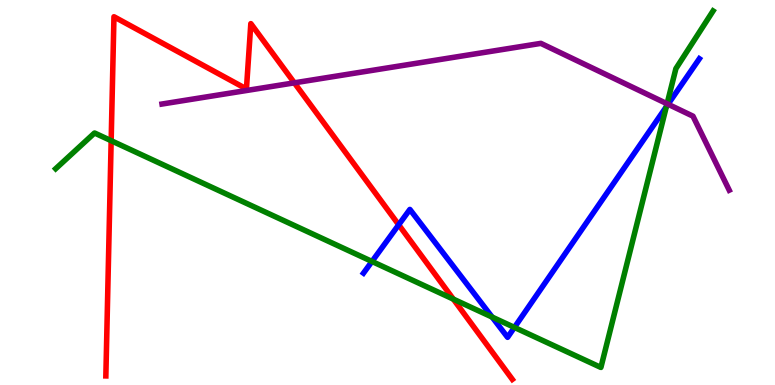[{'lines': ['blue', 'red'], 'intersections': [{'x': 5.14, 'y': 4.16}]}, {'lines': ['green', 'red'], 'intersections': [{'x': 1.43, 'y': 6.35}, {'x': 5.85, 'y': 2.23}]}, {'lines': ['purple', 'red'], 'intersections': [{'x': 3.8, 'y': 7.85}]}, {'lines': ['blue', 'green'], 'intersections': [{'x': 4.8, 'y': 3.21}, {'x': 6.35, 'y': 1.76}, {'x': 6.64, 'y': 1.5}, {'x': 8.6, 'y': 7.23}]}, {'lines': ['blue', 'purple'], 'intersections': [{'x': 8.62, 'y': 7.29}]}, {'lines': ['green', 'purple'], 'intersections': [{'x': 8.61, 'y': 7.3}]}]